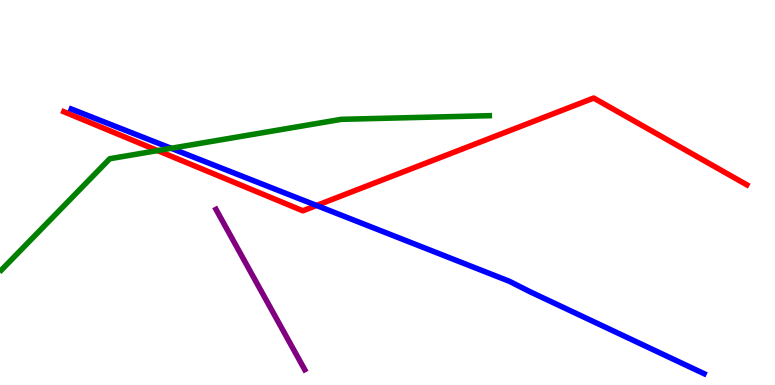[{'lines': ['blue', 'red'], 'intersections': [{'x': 4.08, 'y': 4.66}]}, {'lines': ['green', 'red'], 'intersections': [{'x': 2.03, 'y': 6.09}]}, {'lines': ['purple', 'red'], 'intersections': []}, {'lines': ['blue', 'green'], 'intersections': [{'x': 2.21, 'y': 6.15}]}, {'lines': ['blue', 'purple'], 'intersections': []}, {'lines': ['green', 'purple'], 'intersections': []}]